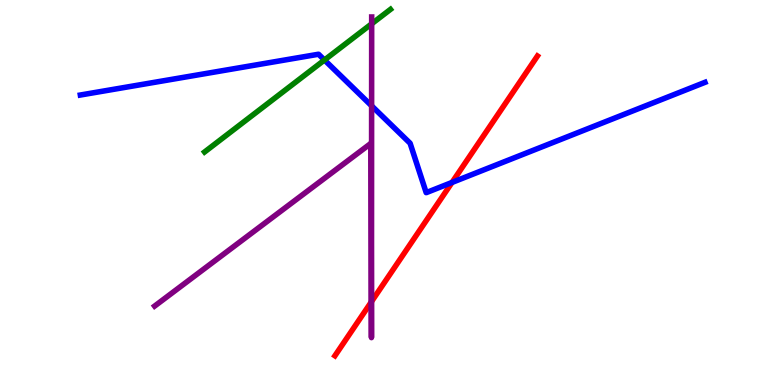[{'lines': ['blue', 'red'], 'intersections': [{'x': 5.83, 'y': 5.26}]}, {'lines': ['green', 'red'], 'intersections': []}, {'lines': ['purple', 'red'], 'intersections': [{'x': 4.79, 'y': 2.16}, {'x': 4.79, 'y': 2.16}]}, {'lines': ['blue', 'green'], 'intersections': [{'x': 4.19, 'y': 8.44}]}, {'lines': ['blue', 'purple'], 'intersections': [{'x': 4.8, 'y': 7.25}]}, {'lines': ['green', 'purple'], 'intersections': [{'x': 4.8, 'y': 9.38}]}]